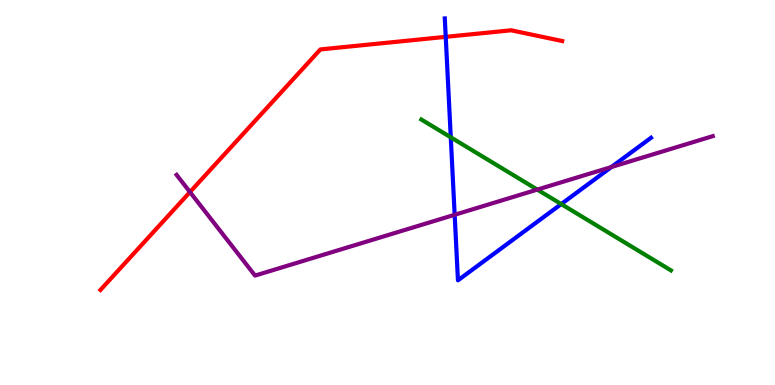[{'lines': ['blue', 'red'], 'intersections': [{'x': 5.75, 'y': 9.04}]}, {'lines': ['green', 'red'], 'intersections': []}, {'lines': ['purple', 'red'], 'intersections': [{'x': 2.45, 'y': 5.01}]}, {'lines': ['blue', 'green'], 'intersections': [{'x': 5.82, 'y': 6.43}, {'x': 7.24, 'y': 4.7}]}, {'lines': ['blue', 'purple'], 'intersections': [{'x': 5.87, 'y': 4.42}, {'x': 7.89, 'y': 5.66}]}, {'lines': ['green', 'purple'], 'intersections': [{'x': 6.93, 'y': 5.08}]}]